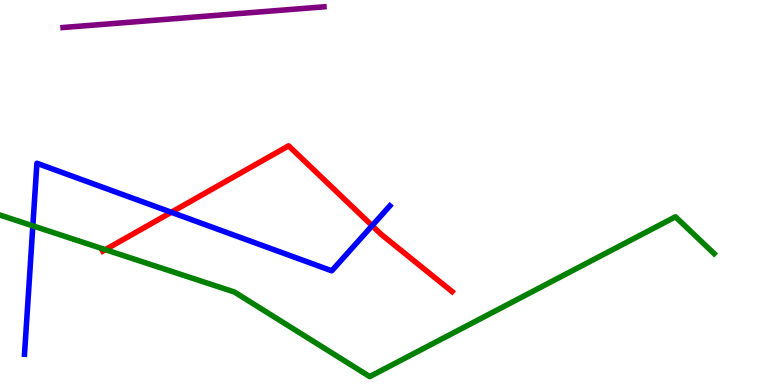[{'lines': ['blue', 'red'], 'intersections': [{'x': 2.21, 'y': 4.49}, {'x': 4.8, 'y': 4.14}]}, {'lines': ['green', 'red'], 'intersections': [{'x': 1.36, 'y': 3.52}]}, {'lines': ['purple', 'red'], 'intersections': []}, {'lines': ['blue', 'green'], 'intersections': [{'x': 0.424, 'y': 4.13}]}, {'lines': ['blue', 'purple'], 'intersections': []}, {'lines': ['green', 'purple'], 'intersections': []}]